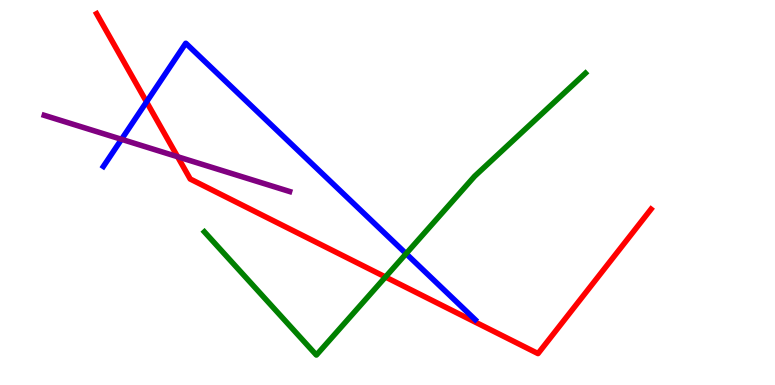[{'lines': ['blue', 'red'], 'intersections': [{'x': 1.89, 'y': 7.35}]}, {'lines': ['green', 'red'], 'intersections': [{'x': 4.97, 'y': 2.81}]}, {'lines': ['purple', 'red'], 'intersections': [{'x': 2.29, 'y': 5.93}]}, {'lines': ['blue', 'green'], 'intersections': [{'x': 5.24, 'y': 3.41}]}, {'lines': ['blue', 'purple'], 'intersections': [{'x': 1.57, 'y': 6.38}]}, {'lines': ['green', 'purple'], 'intersections': []}]